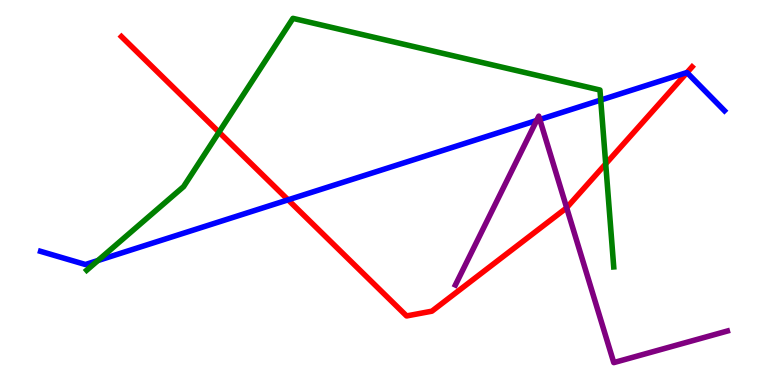[{'lines': ['blue', 'red'], 'intersections': [{'x': 3.72, 'y': 4.81}, {'x': 8.86, 'y': 8.11}]}, {'lines': ['green', 'red'], 'intersections': [{'x': 2.83, 'y': 6.57}, {'x': 7.82, 'y': 5.74}]}, {'lines': ['purple', 'red'], 'intersections': [{'x': 7.31, 'y': 4.6}]}, {'lines': ['blue', 'green'], 'intersections': [{'x': 1.26, 'y': 3.23}, {'x': 7.75, 'y': 7.4}]}, {'lines': ['blue', 'purple'], 'intersections': [{'x': 6.92, 'y': 6.87}, {'x': 6.97, 'y': 6.9}]}, {'lines': ['green', 'purple'], 'intersections': []}]